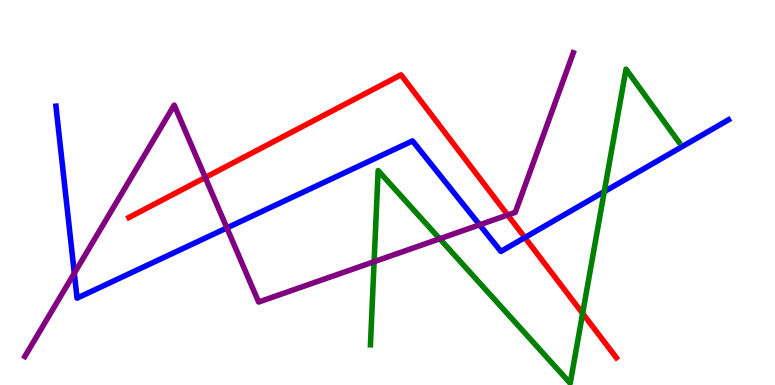[{'lines': ['blue', 'red'], 'intersections': [{'x': 6.77, 'y': 3.83}]}, {'lines': ['green', 'red'], 'intersections': [{'x': 7.52, 'y': 1.86}]}, {'lines': ['purple', 'red'], 'intersections': [{'x': 2.65, 'y': 5.39}, {'x': 6.55, 'y': 4.42}]}, {'lines': ['blue', 'green'], 'intersections': [{'x': 7.8, 'y': 5.02}]}, {'lines': ['blue', 'purple'], 'intersections': [{'x': 0.959, 'y': 2.9}, {'x': 2.93, 'y': 4.08}, {'x': 6.19, 'y': 4.16}]}, {'lines': ['green', 'purple'], 'intersections': [{'x': 4.83, 'y': 3.2}, {'x': 5.67, 'y': 3.8}]}]